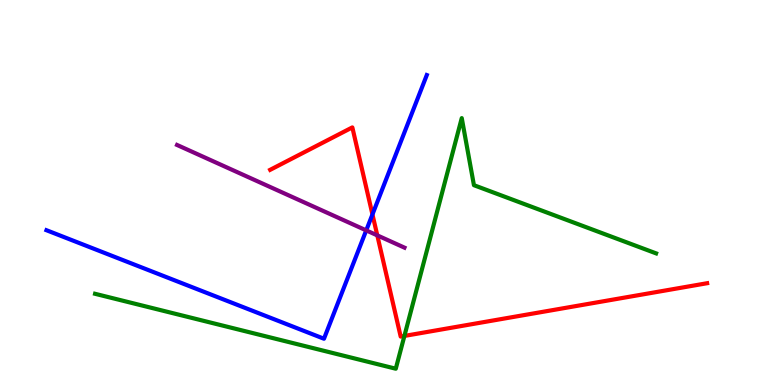[{'lines': ['blue', 'red'], 'intersections': [{'x': 4.81, 'y': 4.43}]}, {'lines': ['green', 'red'], 'intersections': [{'x': 5.22, 'y': 1.27}]}, {'lines': ['purple', 'red'], 'intersections': [{'x': 4.87, 'y': 3.89}]}, {'lines': ['blue', 'green'], 'intersections': []}, {'lines': ['blue', 'purple'], 'intersections': [{'x': 4.73, 'y': 4.02}]}, {'lines': ['green', 'purple'], 'intersections': []}]